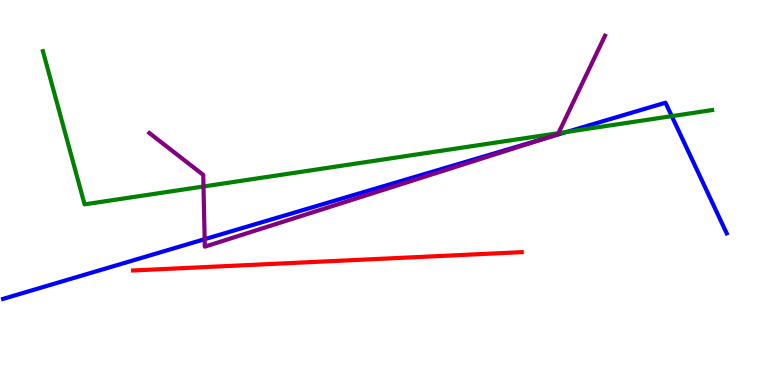[{'lines': ['blue', 'red'], 'intersections': []}, {'lines': ['green', 'red'], 'intersections': []}, {'lines': ['purple', 'red'], 'intersections': []}, {'lines': ['blue', 'green'], 'intersections': [{'x': 7.32, 'y': 6.57}, {'x': 8.67, 'y': 6.98}]}, {'lines': ['blue', 'purple'], 'intersections': [{'x': 2.64, 'y': 3.79}, {'x': 7.06, 'y': 6.42}]}, {'lines': ['green', 'purple'], 'intersections': [{'x': 2.63, 'y': 5.16}, {'x': 7.21, 'y': 6.54}]}]